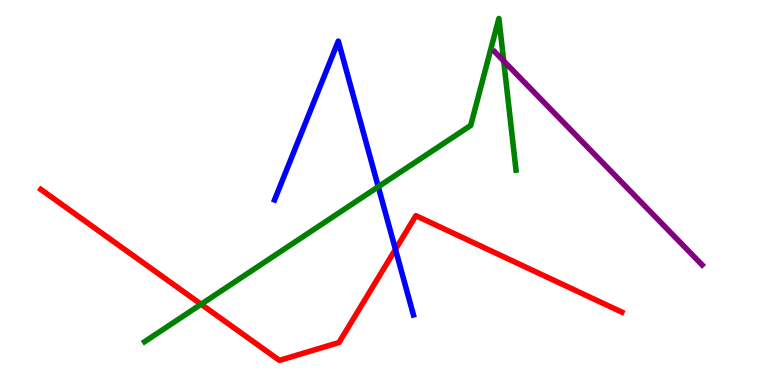[{'lines': ['blue', 'red'], 'intersections': [{'x': 5.1, 'y': 3.52}]}, {'lines': ['green', 'red'], 'intersections': [{'x': 2.59, 'y': 2.1}]}, {'lines': ['purple', 'red'], 'intersections': []}, {'lines': ['blue', 'green'], 'intersections': [{'x': 4.88, 'y': 5.15}]}, {'lines': ['blue', 'purple'], 'intersections': []}, {'lines': ['green', 'purple'], 'intersections': [{'x': 6.5, 'y': 8.42}]}]